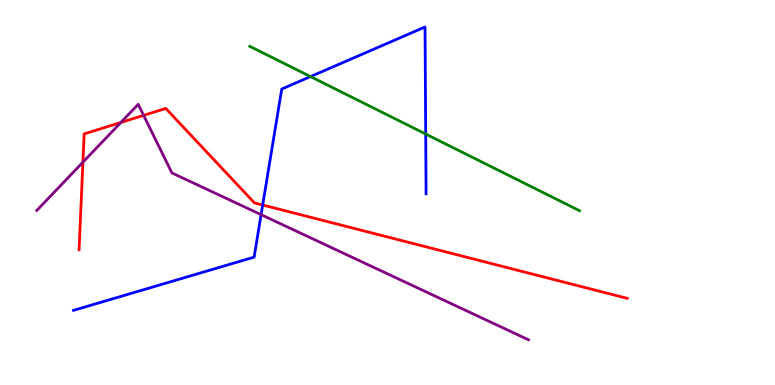[{'lines': ['blue', 'red'], 'intersections': [{'x': 3.39, 'y': 4.68}]}, {'lines': ['green', 'red'], 'intersections': []}, {'lines': ['purple', 'red'], 'intersections': [{'x': 1.07, 'y': 5.79}, {'x': 1.56, 'y': 6.82}, {'x': 1.85, 'y': 7.0}]}, {'lines': ['blue', 'green'], 'intersections': [{'x': 4.01, 'y': 8.01}, {'x': 5.49, 'y': 6.52}]}, {'lines': ['blue', 'purple'], 'intersections': [{'x': 3.37, 'y': 4.42}]}, {'lines': ['green', 'purple'], 'intersections': []}]